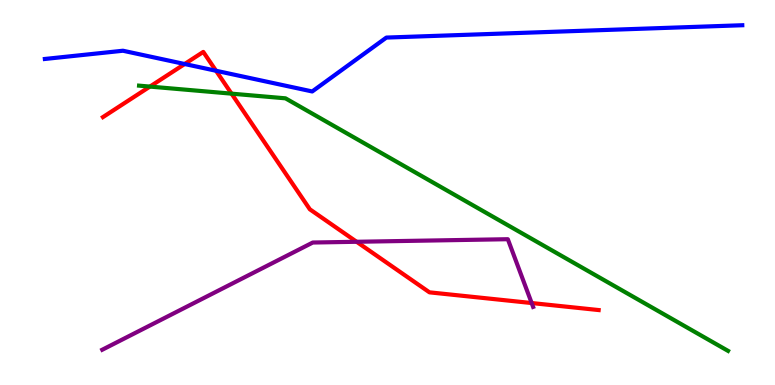[{'lines': ['blue', 'red'], 'intersections': [{'x': 2.38, 'y': 8.34}, {'x': 2.79, 'y': 8.16}]}, {'lines': ['green', 'red'], 'intersections': [{'x': 1.93, 'y': 7.75}, {'x': 2.99, 'y': 7.57}]}, {'lines': ['purple', 'red'], 'intersections': [{'x': 4.6, 'y': 3.72}, {'x': 6.86, 'y': 2.13}]}, {'lines': ['blue', 'green'], 'intersections': []}, {'lines': ['blue', 'purple'], 'intersections': []}, {'lines': ['green', 'purple'], 'intersections': []}]